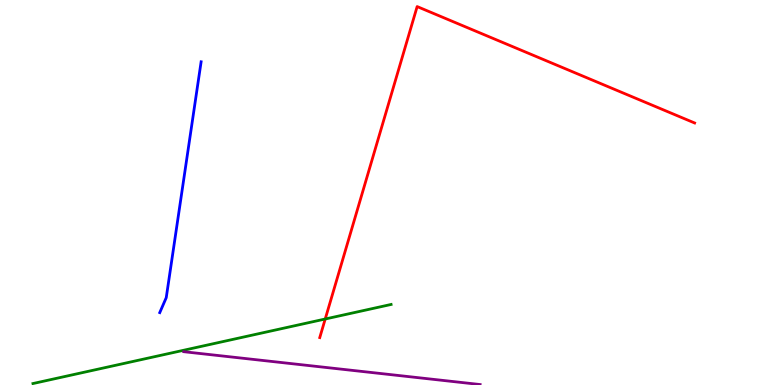[{'lines': ['blue', 'red'], 'intersections': []}, {'lines': ['green', 'red'], 'intersections': [{'x': 4.2, 'y': 1.71}]}, {'lines': ['purple', 'red'], 'intersections': []}, {'lines': ['blue', 'green'], 'intersections': []}, {'lines': ['blue', 'purple'], 'intersections': []}, {'lines': ['green', 'purple'], 'intersections': []}]